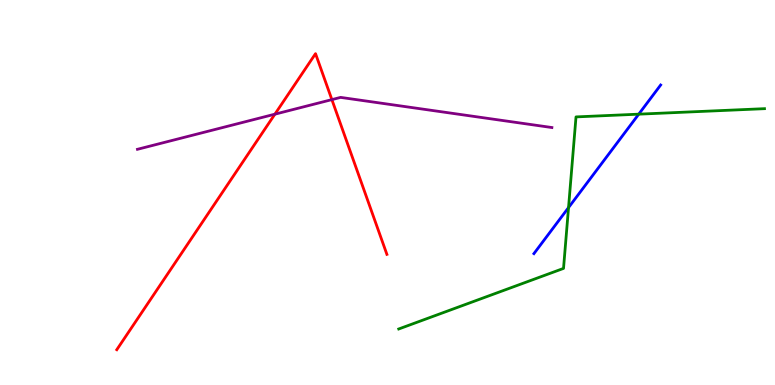[{'lines': ['blue', 'red'], 'intersections': []}, {'lines': ['green', 'red'], 'intersections': []}, {'lines': ['purple', 'red'], 'intersections': [{'x': 3.55, 'y': 7.03}, {'x': 4.28, 'y': 7.41}]}, {'lines': ['blue', 'green'], 'intersections': [{'x': 7.34, 'y': 4.61}, {'x': 8.24, 'y': 7.03}]}, {'lines': ['blue', 'purple'], 'intersections': []}, {'lines': ['green', 'purple'], 'intersections': []}]